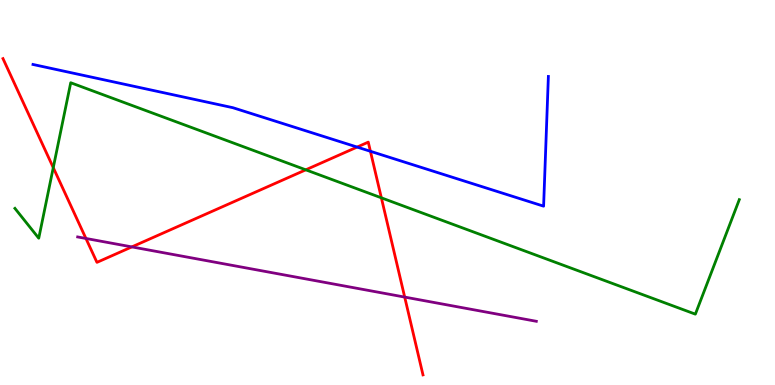[{'lines': ['blue', 'red'], 'intersections': [{'x': 4.61, 'y': 6.18}, {'x': 4.78, 'y': 6.07}]}, {'lines': ['green', 'red'], 'intersections': [{'x': 0.687, 'y': 5.65}, {'x': 3.95, 'y': 5.59}, {'x': 4.92, 'y': 4.86}]}, {'lines': ['purple', 'red'], 'intersections': [{'x': 1.11, 'y': 3.81}, {'x': 1.7, 'y': 3.59}, {'x': 5.22, 'y': 2.28}]}, {'lines': ['blue', 'green'], 'intersections': []}, {'lines': ['blue', 'purple'], 'intersections': []}, {'lines': ['green', 'purple'], 'intersections': []}]